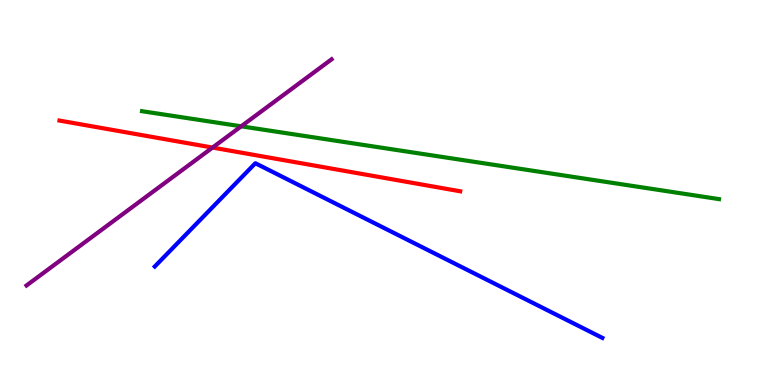[{'lines': ['blue', 'red'], 'intersections': []}, {'lines': ['green', 'red'], 'intersections': []}, {'lines': ['purple', 'red'], 'intersections': [{'x': 2.74, 'y': 6.17}]}, {'lines': ['blue', 'green'], 'intersections': []}, {'lines': ['blue', 'purple'], 'intersections': []}, {'lines': ['green', 'purple'], 'intersections': [{'x': 3.11, 'y': 6.72}]}]